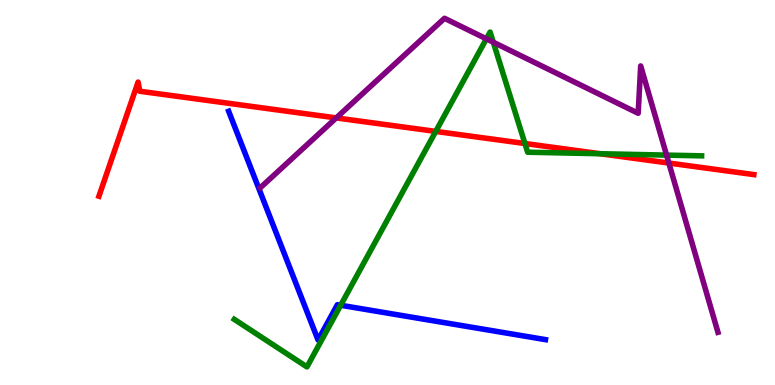[{'lines': ['blue', 'red'], 'intersections': []}, {'lines': ['green', 'red'], 'intersections': [{'x': 5.62, 'y': 6.59}, {'x': 6.77, 'y': 6.27}, {'x': 7.74, 'y': 6.01}]}, {'lines': ['purple', 'red'], 'intersections': [{'x': 4.34, 'y': 6.94}, {'x': 8.63, 'y': 5.76}]}, {'lines': ['blue', 'green'], 'intersections': [{'x': 4.4, 'y': 2.07}]}, {'lines': ['blue', 'purple'], 'intersections': []}, {'lines': ['green', 'purple'], 'intersections': [{'x': 6.28, 'y': 8.99}, {'x': 6.37, 'y': 8.9}, {'x': 8.6, 'y': 5.97}]}]